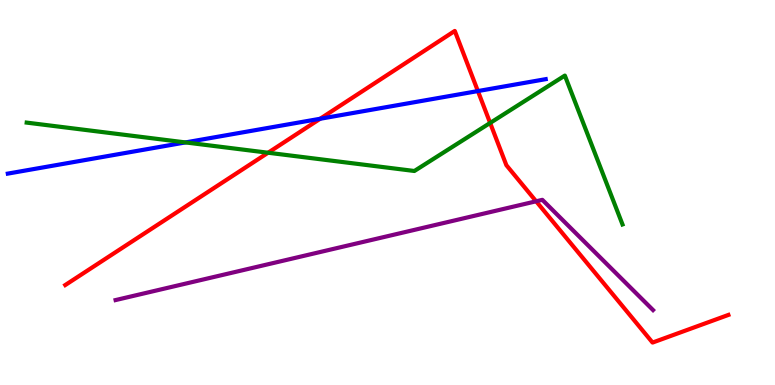[{'lines': ['blue', 'red'], 'intersections': [{'x': 4.13, 'y': 6.92}, {'x': 6.17, 'y': 7.63}]}, {'lines': ['green', 'red'], 'intersections': [{'x': 3.46, 'y': 6.03}, {'x': 6.32, 'y': 6.81}]}, {'lines': ['purple', 'red'], 'intersections': [{'x': 6.92, 'y': 4.77}]}, {'lines': ['blue', 'green'], 'intersections': [{'x': 2.39, 'y': 6.3}]}, {'lines': ['blue', 'purple'], 'intersections': []}, {'lines': ['green', 'purple'], 'intersections': []}]